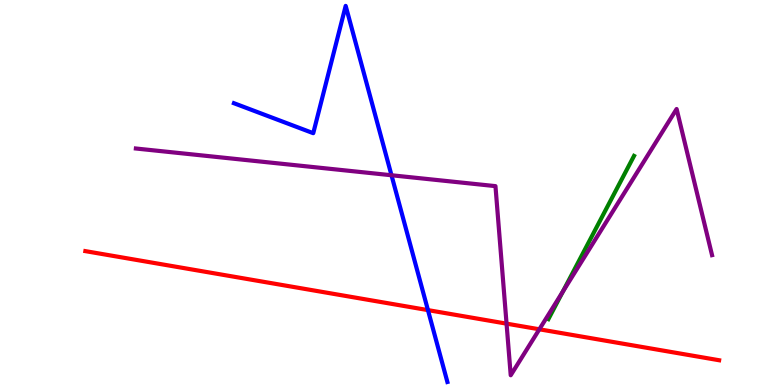[{'lines': ['blue', 'red'], 'intersections': [{'x': 5.52, 'y': 1.95}]}, {'lines': ['green', 'red'], 'intersections': []}, {'lines': ['purple', 'red'], 'intersections': [{'x': 6.54, 'y': 1.59}, {'x': 6.96, 'y': 1.45}]}, {'lines': ['blue', 'green'], 'intersections': []}, {'lines': ['blue', 'purple'], 'intersections': [{'x': 5.05, 'y': 5.45}]}, {'lines': ['green', 'purple'], 'intersections': [{'x': 7.26, 'y': 2.42}]}]